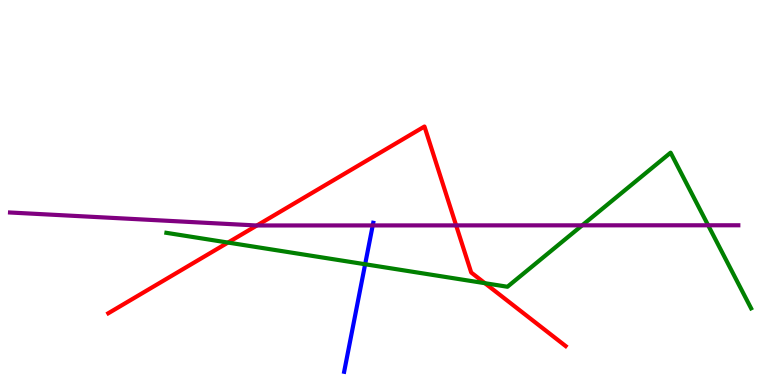[{'lines': ['blue', 'red'], 'intersections': []}, {'lines': ['green', 'red'], 'intersections': [{'x': 2.94, 'y': 3.7}, {'x': 6.26, 'y': 2.64}]}, {'lines': ['purple', 'red'], 'intersections': [{'x': 3.32, 'y': 4.14}, {'x': 5.89, 'y': 4.15}]}, {'lines': ['blue', 'green'], 'intersections': [{'x': 4.71, 'y': 3.14}]}, {'lines': ['blue', 'purple'], 'intersections': [{'x': 4.81, 'y': 4.14}]}, {'lines': ['green', 'purple'], 'intersections': [{'x': 7.51, 'y': 4.15}, {'x': 9.14, 'y': 4.15}]}]